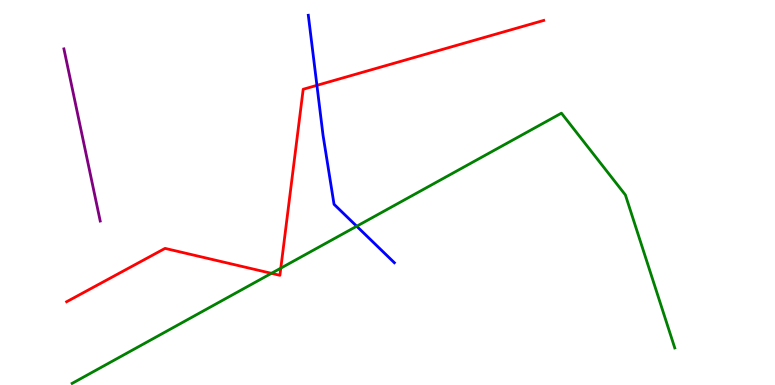[{'lines': ['blue', 'red'], 'intersections': [{'x': 4.09, 'y': 7.78}]}, {'lines': ['green', 'red'], 'intersections': [{'x': 3.5, 'y': 2.9}, {'x': 3.62, 'y': 3.03}]}, {'lines': ['purple', 'red'], 'intersections': []}, {'lines': ['blue', 'green'], 'intersections': [{'x': 4.6, 'y': 4.12}]}, {'lines': ['blue', 'purple'], 'intersections': []}, {'lines': ['green', 'purple'], 'intersections': []}]